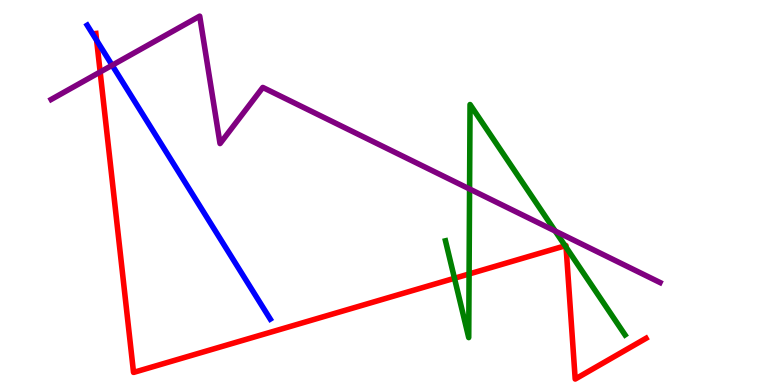[{'lines': ['blue', 'red'], 'intersections': [{'x': 1.25, 'y': 8.95}]}, {'lines': ['green', 'red'], 'intersections': [{'x': 5.86, 'y': 2.77}, {'x': 6.05, 'y': 2.88}, {'x': 7.29, 'y': 3.62}, {'x': 7.3, 'y': 3.58}]}, {'lines': ['purple', 'red'], 'intersections': [{'x': 1.29, 'y': 8.13}]}, {'lines': ['blue', 'green'], 'intersections': []}, {'lines': ['blue', 'purple'], 'intersections': [{'x': 1.45, 'y': 8.31}]}, {'lines': ['green', 'purple'], 'intersections': [{'x': 6.06, 'y': 5.09}, {'x': 7.16, 'y': 4.0}]}]